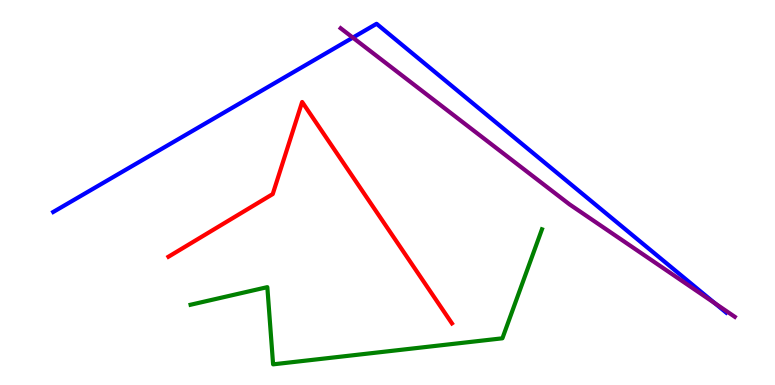[{'lines': ['blue', 'red'], 'intersections': []}, {'lines': ['green', 'red'], 'intersections': []}, {'lines': ['purple', 'red'], 'intersections': []}, {'lines': ['blue', 'green'], 'intersections': []}, {'lines': ['blue', 'purple'], 'intersections': [{'x': 4.55, 'y': 9.02}, {'x': 9.22, 'y': 2.12}]}, {'lines': ['green', 'purple'], 'intersections': []}]